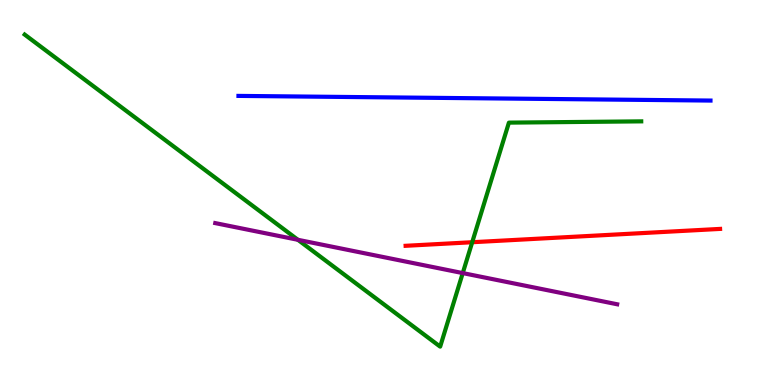[{'lines': ['blue', 'red'], 'intersections': []}, {'lines': ['green', 'red'], 'intersections': [{'x': 6.09, 'y': 3.71}]}, {'lines': ['purple', 'red'], 'intersections': []}, {'lines': ['blue', 'green'], 'intersections': []}, {'lines': ['blue', 'purple'], 'intersections': []}, {'lines': ['green', 'purple'], 'intersections': [{'x': 3.84, 'y': 3.77}, {'x': 5.97, 'y': 2.91}]}]